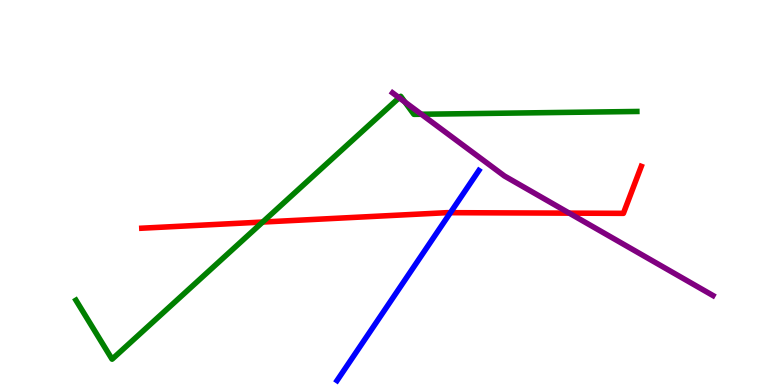[{'lines': ['blue', 'red'], 'intersections': [{'x': 5.81, 'y': 4.48}]}, {'lines': ['green', 'red'], 'intersections': [{'x': 3.39, 'y': 4.23}]}, {'lines': ['purple', 'red'], 'intersections': [{'x': 7.35, 'y': 4.46}]}, {'lines': ['blue', 'green'], 'intersections': []}, {'lines': ['blue', 'purple'], 'intersections': []}, {'lines': ['green', 'purple'], 'intersections': [{'x': 5.15, 'y': 7.46}, {'x': 5.22, 'y': 7.35}, {'x': 5.44, 'y': 7.03}]}]